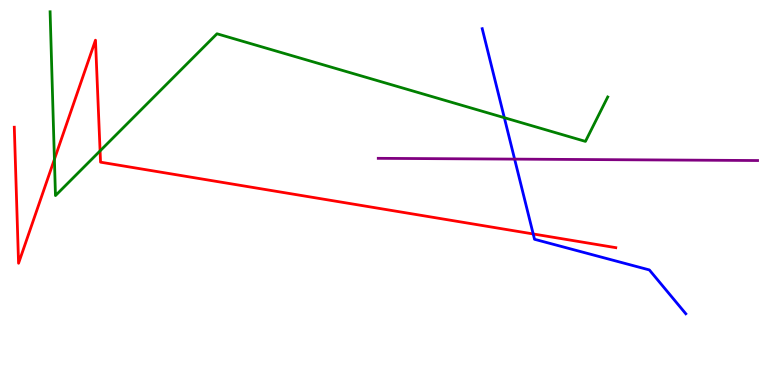[{'lines': ['blue', 'red'], 'intersections': [{'x': 6.88, 'y': 3.92}]}, {'lines': ['green', 'red'], 'intersections': [{'x': 0.702, 'y': 5.86}, {'x': 1.29, 'y': 6.08}]}, {'lines': ['purple', 'red'], 'intersections': []}, {'lines': ['blue', 'green'], 'intersections': [{'x': 6.51, 'y': 6.94}]}, {'lines': ['blue', 'purple'], 'intersections': [{'x': 6.64, 'y': 5.87}]}, {'lines': ['green', 'purple'], 'intersections': []}]